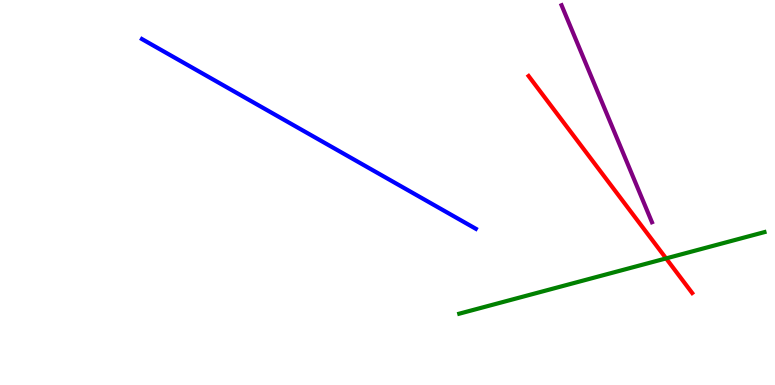[{'lines': ['blue', 'red'], 'intersections': []}, {'lines': ['green', 'red'], 'intersections': [{'x': 8.59, 'y': 3.29}]}, {'lines': ['purple', 'red'], 'intersections': []}, {'lines': ['blue', 'green'], 'intersections': []}, {'lines': ['blue', 'purple'], 'intersections': []}, {'lines': ['green', 'purple'], 'intersections': []}]